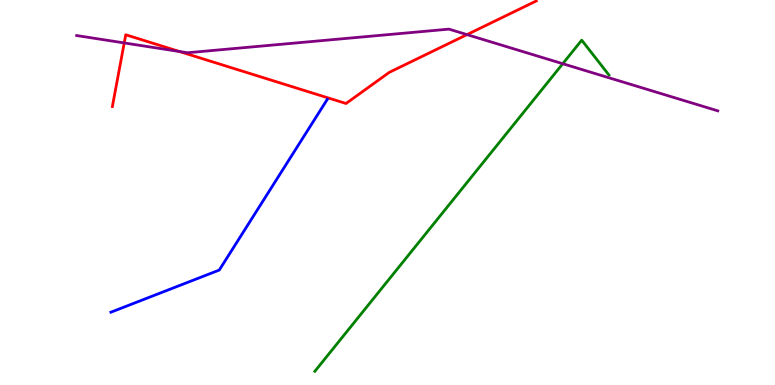[{'lines': ['blue', 'red'], 'intersections': []}, {'lines': ['green', 'red'], 'intersections': []}, {'lines': ['purple', 'red'], 'intersections': [{'x': 1.6, 'y': 8.88}, {'x': 2.32, 'y': 8.66}, {'x': 6.03, 'y': 9.1}]}, {'lines': ['blue', 'green'], 'intersections': []}, {'lines': ['blue', 'purple'], 'intersections': []}, {'lines': ['green', 'purple'], 'intersections': [{'x': 7.26, 'y': 8.34}]}]